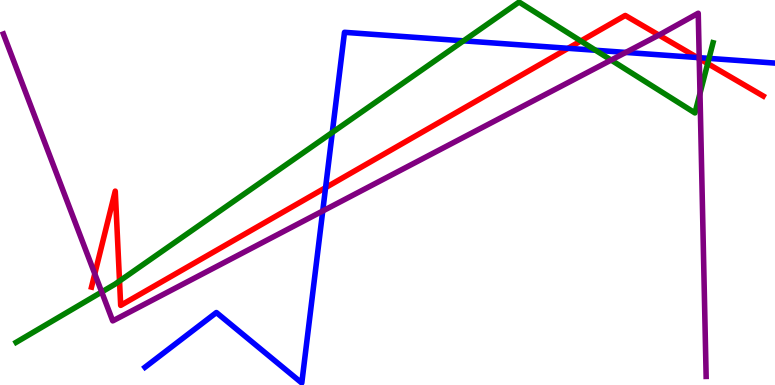[{'lines': ['blue', 'red'], 'intersections': [{'x': 4.2, 'y': 5.13}, {'x': 7.33, 'y': 8.75}, {'x': 9.0, 'y': 8.51}]}, {'lines': ['green', 'red'], 'intersections': [{'x': 1.54, 'y': 2.7}, {'x': 7.49, 'y': 8.94}, {'x': 9.13, 'y': 8.35}]}, {'lines': ['purple', 'red'], 'intersections': [{'x': 1.22, 'y': 2.89}, {'x': 8.5, 'y': 9.09}, {'x': 9.02, 'y': 8.48}]}, {'lines': ['blue', 'green'], 'intersections': [{'x': 4.29, 'y': 6.56}, {'x': 5.98, 'y': 8.94}, {'x': 7.68, 'y': 8.69}, {'x': 9.15, 'y': 8.48}]}, {'lines': ['blue', 'purple'], 'intersections': [{'x': 4.16, 'y': 4.52}, {'x': 8.07, 'y': 8.64}, {'x': 9.02, 'y': 8.5}]}, {'lines': ['green', 'purple'], 'intersections': [{'x': 1.31, 'y': 2.42}, {'x': 7.89, 'y': 8.44}, {'x': 9.03, 'y': 7.57}]}]